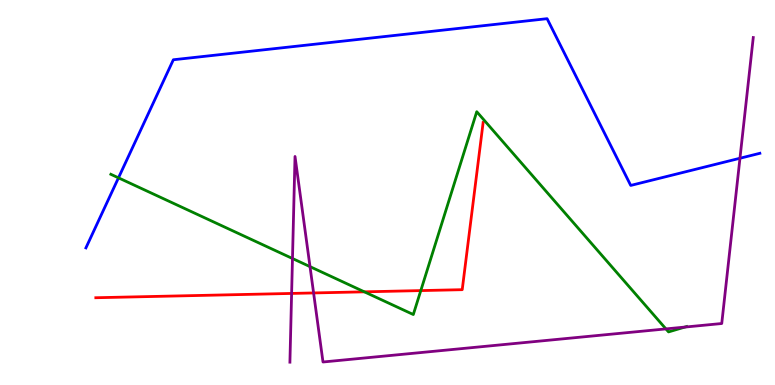[{'lines': ['blue', 'red'], 'intersections': []}, {'lines': ['green', 'red'], 'intersections': [{'x': 4.7, 'y': 2.42}, {'x': 5.43, 'y': 2.45}]}, {'lines': ['purple', 'red'], 'intersections': [{'x': 3.76, 'y': 2.38}, {'x': 4.05, 'y': 2.39}]}, {'lines': ['blue', 'green'], 'intersections': [{'x': 1.53, 'y': 5.38}]}, {'lines': ['blue', 'purple'], 'intersections': [{'x': 9.55, 'y': 5.89}]}, {'lines': ['green', 'purple'], 'intersections': [{'x': 3.77, 'y': 3.29}, {'x': 4.0, 'y': 3.07}, {'x': 8.59, 'y': 1.46}, {'x': 8.84, 'y': 1.5}]}]